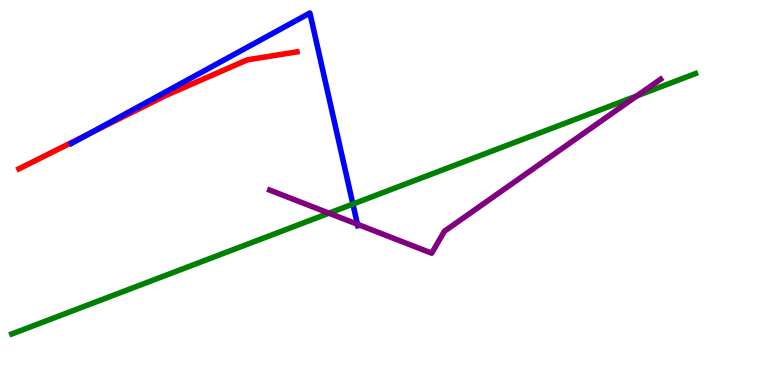[{'lines': ['blue', 'red'], 'intersections': [{'x': 1.15, 'y': 6.52}]}, {'lines': ['green', 'red'], 'intersections': []}, {'lines': ['purple', 'red'], 'intersections': []}, {'lines': ['blue', 'green'], 'intersections': [{'x': 4.55, 'y': 4.7}]}, {'lines': ['blue', 'purple'], 'intersections': [{'x': 4.61, 'y': 4.18}]}, {'lines': ['green', 'purple'], 'intersections': [{'x': 4.24, 'y': 4.46}, {'x': 8.22, 'y': 7.51}]}]